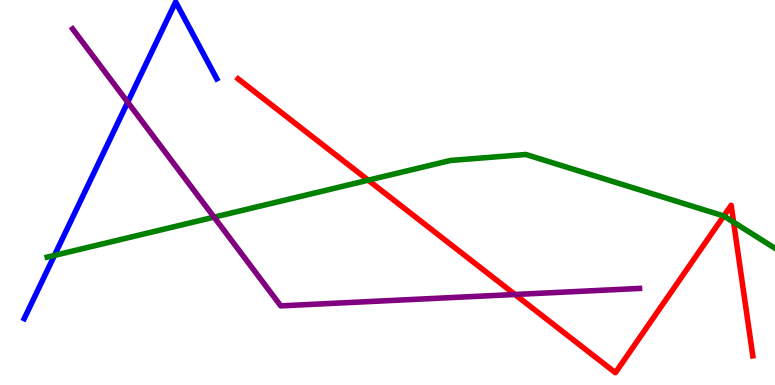[{'lines': ['blue', 'red'], 'intersections': []}, {'lines': ['green', 'red'], 'intersections': [{'x': 4.75, 'y': 5.32}, {'x': 9.34, 'y': 4.39}, {'x': 9.47, 'y': 4.23}]}, {'lines': ['purple', 'red'], 'intersections': [{'x': 6.64, 'y': 2.35}]}, {'lines': ['blue', 'green'], 'intersections': [{'x': 0.702, 'y': 3.37}]}, {'lines': ['blue', 'purple'], 'intersections': [{'x': 1.65, 'y': 7.35}]}, {'lines': ['green', 'purple'], 'intersections': [{'x': 2.76, 'y': 4.36}]}]